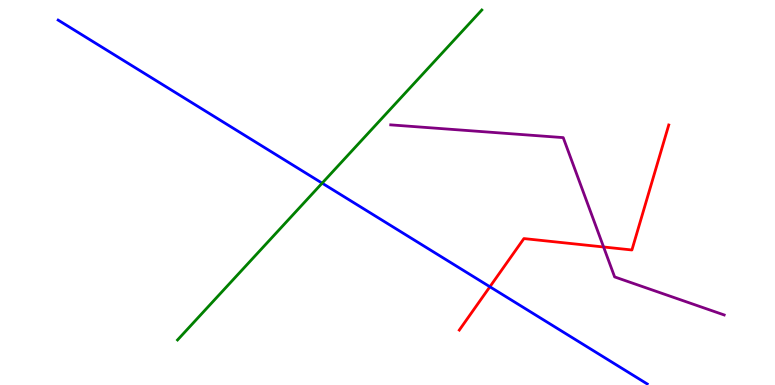[{'lines': ['blue', 'red'], 'intersections': [{'x': 6.32, 'y': 2.55}]}, {'lines': ['green', 'red'], 'intersections': []}, {'lines': ['purple', 'red'], 'intersections': [{'x': 7.79, 'y': 3.58}]}, {'lines': ['blue', 'green'], 'intersections': [{'x': 4.16, 'y': 5.24}]}, {'lines': ['blue', 'purple'], 'intersections': []}, {'lines': ['green', 'purple'], 'intersections': []}]